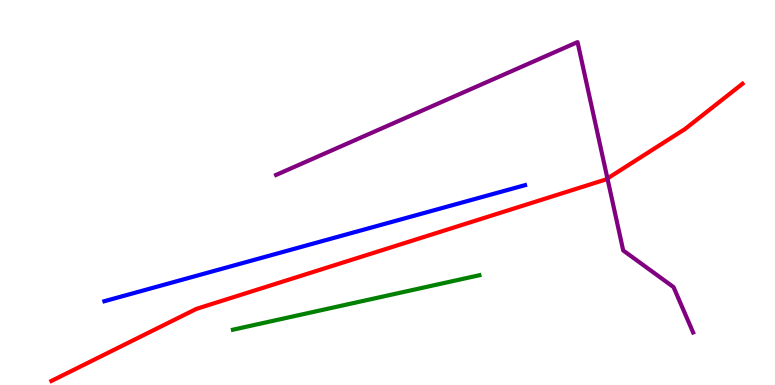[{'lines': ['blue', 'red'], 'intersections': []}, {'lines': ['green', 'red'], 'intersections': []}, {'lines': ['purple', 'red'], 'intersections': [{'x': 7.84, 'y': 5.36}]}, {'lines': ['blue', 'green'], 'intersections': []}, {'lines': ['blue', 'purple'], 'intersections': []}, {'lines': ['green', 'purple'], 'intersections': []}]